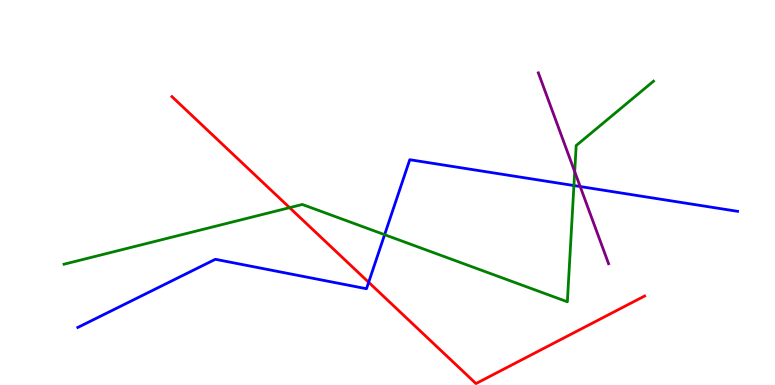[{'lines': ['blue', 'red'], 'intersections': [{'x': 4.76, 'y': 2.67}]}, {'lines': ['green', 'red'], 'intersections': [{'x': 3.74, 'y': 4.61}]}, {'lines': ['purple', 'red'], 'intersections': []}, {'lines': ['blue', 'green'], 'intersections': [{'x': 4.96, 'y': 3.9}, {'x': 7.41, 'y': 5.18}]}, {'lines': ['blue', 'purple'], 'intersections': [{'x': 7.49, 'y': 5.15}]}, {'lines': ['green', 'purple'], 'intersections': [{'x': 7.42, 'y': 5.54}]}]